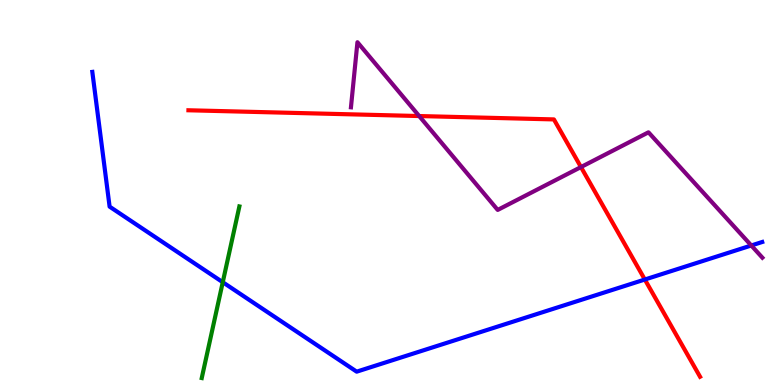[{'lines': ['blue', 'red'], 'intersections': [{'x': 8.32, 'y': 2.74}]}, {'lines': ['green', 'red'], 'intersections': []}, {'lines': ['purple', 'red'], 'intersections': [{'x': 5.41, 'y': 6.99}, {'x': 7.5, 'y': 5.66}]}, {'lines': ['blue', 'green'], 'intersections': [{'x': 2.87, 'y': 2.67}]}, {'lines': ['blue', 'purple'], 'intersections': [{'x': 9.69, 'y': 3.62}]}, {'lines': ['green', 'purple'], 'intersections': []}]